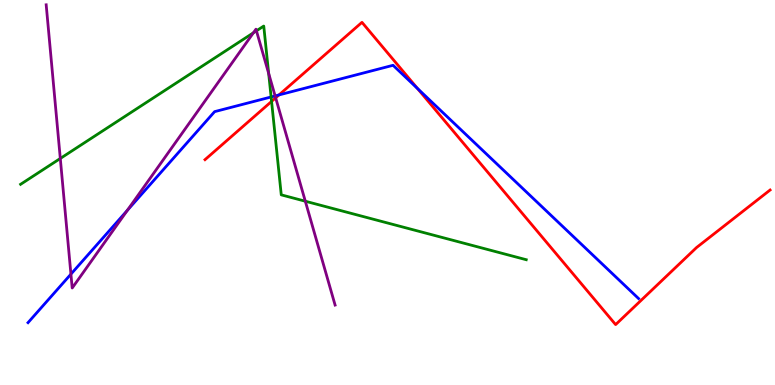[{'lines': ['blue', 'red'], 'intersections': [{'x': 3.6, 'y': 7.53}, {'x': 5.39, 'y': 7.7}]}, {'lines': ['green', 'red'], 'intersections': [{'x': 3.5, 'y': 7.37}]}, {'lines': ['purple', 'red'], 'intersections': [{'x': 3.56, 'y': 7.46}]}, {'lines': ['blue', 'green'], 'intersections': [{'x': 3.5, 'y': 7.48}]}, {'lines': ['blue', 'purple'], 'intersections': [{'x': 0.915, 'y': 2.88}, {'x': 1.64, 'y': 4.54}, {'x': 3.55, 'y': 7.51}]}, {'lines': ['green', 'purple'], 'intersections': [{'x': 0.778, 'y': 5.88}, {'x': 3.27, 'y': 9.15}, {'x': 3.31, 'y': 9.2}, {'x': 3.47, 'y': 8.09}, {'x': 3.94, 'y': 4.77}]}]